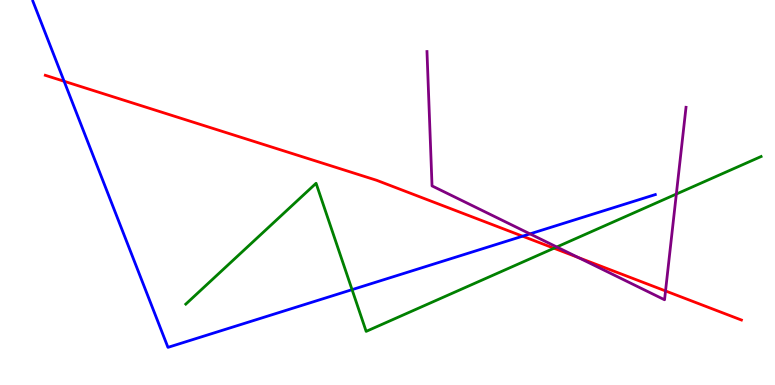[{'lines': ['blue', 'red'], 'intersections': [{'x': 0.827, 'y': 7.89}, {'x': 6.74, 'y': 3.87}]}, {'lines': ['green', 'red'], 'intersections': [{'x': 7.15, 'y': 3.55}]}, {'lines': ['purple', 'red'], 'intersections': [{'x': 7.46, 'y': 3.31}, {'x': 8.59, 'y': 2.44}]}, {'lines': ['blue', 'green'], 'intersections': [{'x': 4.54, 'y': 2.48}]}, {'lines': ['blue', 'purple'], 'intersections': [{'x': 6.84, 'y': 3.93}]}, {'lines': ['green', 'purple'], 'intersections': [{'x': 7.18, 'y': 3.58}, {'x': 8.73, 'y': 4.96}]}]